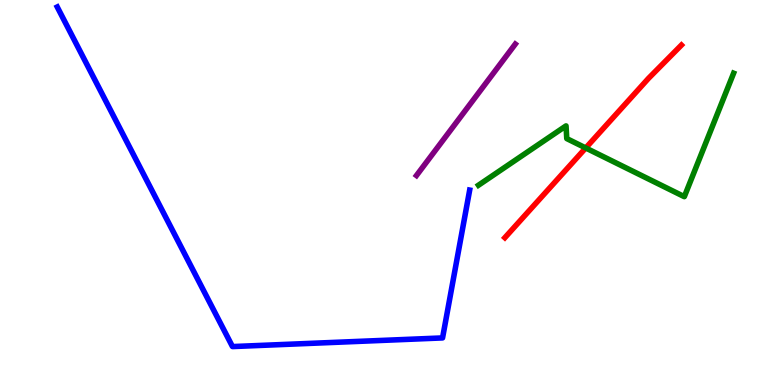[{'lines': ['blue', 'red'], 'intersections': []}, {'lines': ['green', 'red'], 'intersections': [{'x': 7.56, 'y': 6.16}]}, {'lines': ['purple', 'red'], 'intersections': []}, {'lines': ['blue', 'green'], 'intersections': []}, {'lines': ['blue', 'purple'], 'intersections': []}, {'lines': ['green', 'purple'], 'intersections': []}]